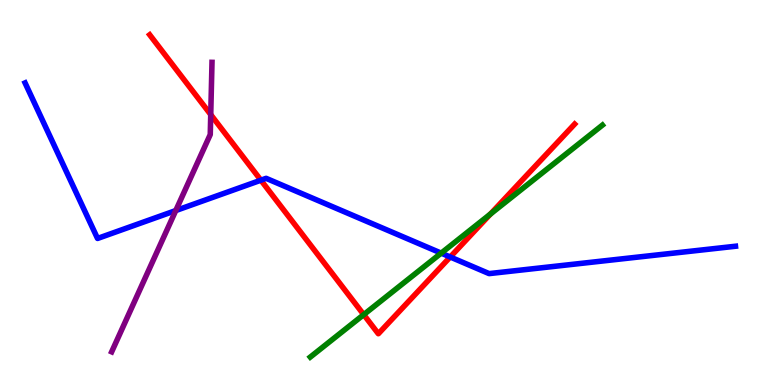[{'lines': ['blue', 'red'], 'intersections': [{'x': 3.37, 'y': 5.32}, {'x': 5.81, 'y': 3.32}]}, {'lines': ['green', 'red'], 'intersections': [{'x': 4.69, 'y': 1.83}, {'x': 6.33, 'y': 4.44}]}, {'lines': ['purple', 'red'], 'intersections': [{'x': 2.72, 'y': 7.02}]}, {'lines': ['blue', 'green'], 'intersections': [{'x': 5.69, 'y': 3.43}]}, {'lines': ['blue', 'purple'], 'intersections': [{'x': 2.27, 'y': 4.53}]}, {'lines': ['green', 'purple'], 'intersections': []}]